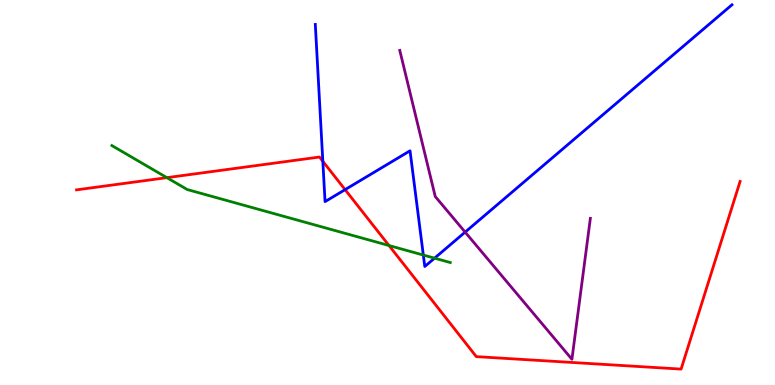[{'lines': ['blue', 'red'], 'intersections': [{'x': 4.17, 'y': 5.81}, {'x': 4.45, 'y': 5.07}]}, {'lines': ['green', 'red'], 'intersections': [{'x': 2.15, 'y': 5.39}, {'x': 5.02, 'y': 3.62}]}, {'lines': ['purple', 'red'], 'intersections': []}, {'lines': ['blue', 'green'], 'intersections': [{'x': 5.46, 'y': 3.38}, {'x': 5.61, 'y': 3.29}]}, {'lines': ['blue', 'purple'], 'intersections': [{'x': 6.0, 'y': 3.97}]}, {'lines': ['green', 'purple'], 'intersections': []}]